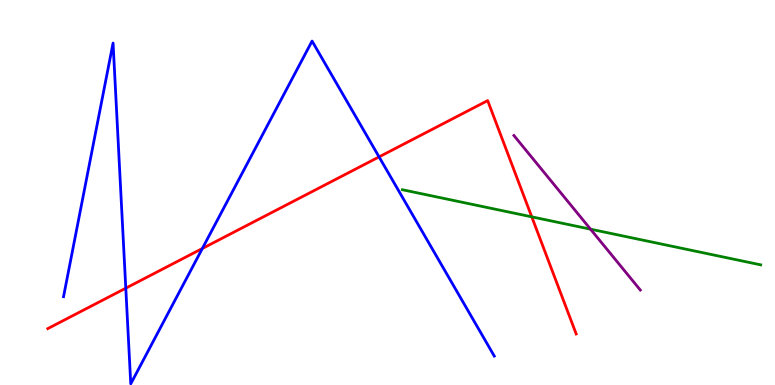[{'lines': ['blue', 'red'], 'intersections': [{'x': 1.62, 'y': 2.51}, {'x': 2.61, 'y': 3.55}, {'x': 4.89, 'y': 5.92}]}, {'lines': ['green', 'red'], 'intersections': [{'x': 6.86, 'y': 4.37}]}, {'lines': ['purple', 'red'], 'intersections': []}, {'lines': ['blue', 'green'], 'intersections': []}, {'lines': ['blue', 'purple'], 'intersections': []}, {'lines': ['green', 'purple'], 'intersections': [{'x': 7.62, 'y': 4.05}]}]